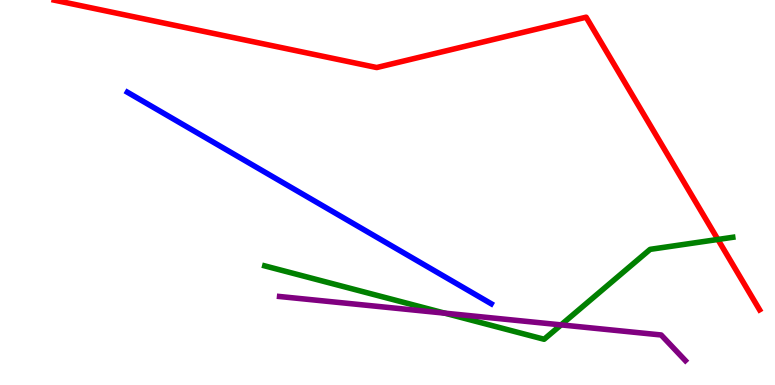[{'lines': ['blue', 'red'], 'intersections': []}, {'lines': ['green', 'red'], 'intersections': [{'x': 9.26, 'y': 3.78}]}, {'lines': ['purple', 'red'], 'intersections': []}, {'lines': ['blue', 'green'], 'intersections': []}, {'lines': ['blue', 'purple'], 'intersections': []}, {'lines': ['green', 'purple'], 'intersections': [{'x': 5.74, 'y': 1.87}, {'x': 7.24, 'y': 1.56}]}]